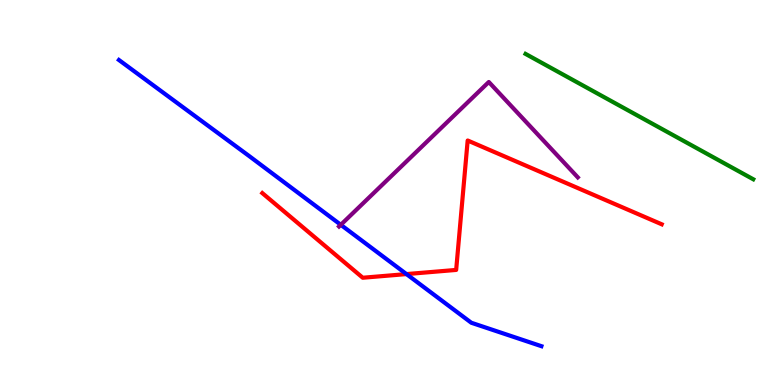[{'lines': ['blue', 'red'], 'intersections': [{'x': 5.24, 'y': 2.88}]}, {'lines': ['green', 'red'], 'intersections': []}, {'lines': ['purple', 'red'], 'intersections': []}, {'lines': ['blue', 'green'], 'intersections': []}, {'lines': ['blue', 'purple'], 'intersections': [{'x': 4.4, 'y': 4.16}]}, {'lines': ['green', 'purple'], 'intersections': []}]